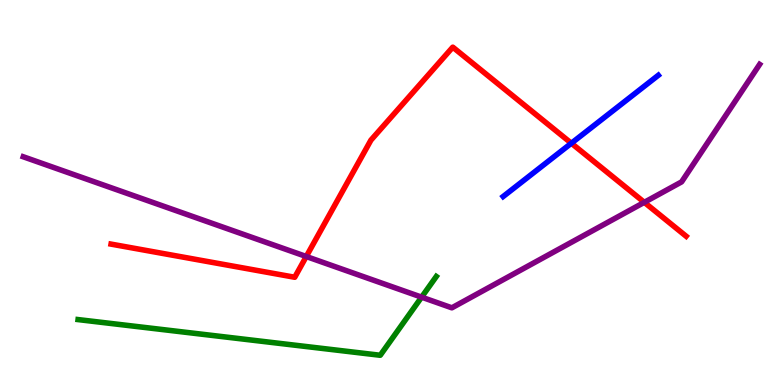[{'lines': ['blue', 'red'], 'intersections': [{'x': 7.37, 'y': 6.28}]}, {'lines': ['green', 'red'], 'intersections': []}, {'lines': ['purple', 'red'], 'intersections': [{'x': 3.95, 'y': 3.34}, {'x': 8.31, 'y': 4.74}]}, {'lines': ['blue', 'green'], 'intersections': []}, {'lines': ['blue', 'purple'], 'intersections': []}, {'lines': ['green', 'purple'], 'intersections': [{'x': 5.44, 'y': 2.28}]}]